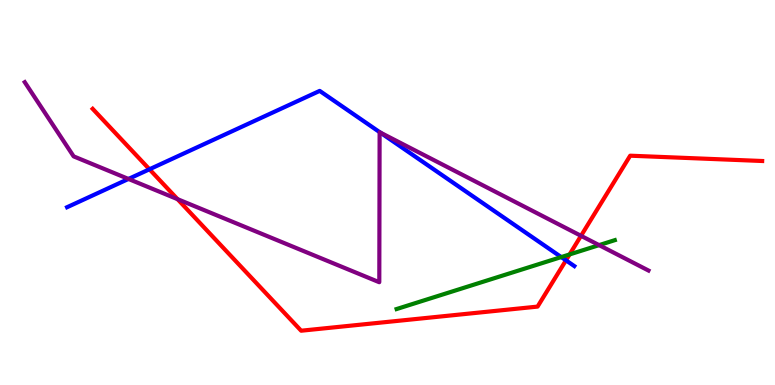[{'lines': ['blue', 'red'], 'intersections': [{'x': 1.93, 'y': 5.6}, {'x': 7.3, 'y': 3.24}]}, {'lines': ['green', 'red'], 'intersections': [{'x': 7.35, 'y': 3.39}]}, {'lines': ['purple', 'red'], 'intersections': [{'x': 2.29, 'y': 4.83}, {'x': 7.5, 'y': 3.87}]}, {'lines': ['blue', 'green'], 'intersections': [{'x': 7.24, 'y': 3.32}]}, {'lines': ['blue', 'purple'], 'intersections': [{'x': 1.66, 'y': 5.35}, {'x': 4.91, 'y': 6.56}]}, {'lines': ['green', 'purple'], 'intersections': [{'x': 7.73, 'y': 3.63}]}]